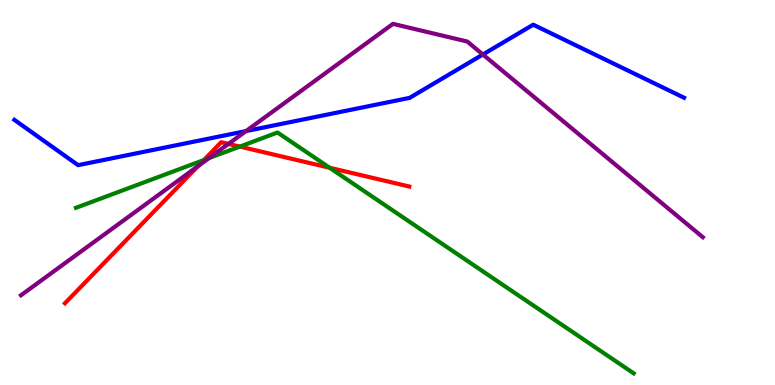[{'lines': ['blue', 'red'], 'intersections': []}, {'lines': ['green', 'red'], 'intersections': [{'x': 2.63, 'y': 5.84}, {'x': 3.09, 'y': 6.19}, {'x': 4.25, 'y': 5.64}]}, {'lines': ['purple', 'red'], 'intersections': [{'x': 2.55, 'y': 5.69}, {'x': 2.95, 'y': 6.26}]}, {'lines': ['blue', 'green'], 'intersections': []}, {'lines': ['blue', 'purple'], 'intersections': [{'x': 3.17, 'y': 6.6}, {'x': 6.23, 'y': 8.58}]}, {'lines': ['green', 'purple'], 'intersections': [{'x': 2.7, 'y': 5.89}]}]